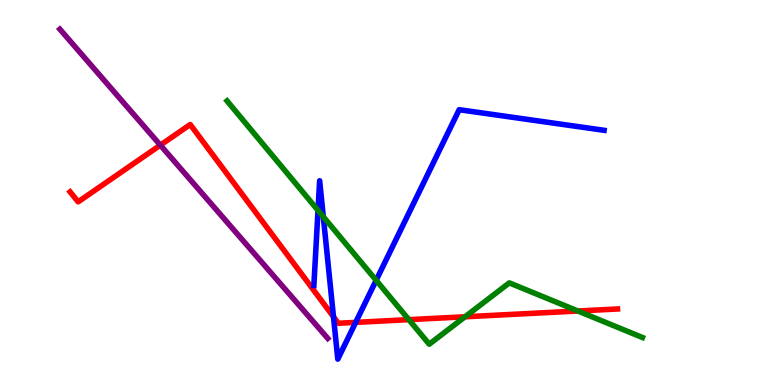[{'lines': ['blue', 'red'], 'intersections': [{'x': 4.3, 'y': 1.77}, {'x': 4.59, 'y': 1.63}]}, {'lines': ['green', 'red'], 'intersections': [{'x': 5.28, 'y': 1.7}, {'x': 6.0, 'y': 1.77}, {'x': 7.46, 'y': 1.92}]}, {'lines': ['purple', 'red'], 'intersections': [{'x': 2.07, 'y': 6.23}]}, {'lines': ['blue', 'green'], 'intersections': [{'x': 4.1, 'y': 4.54}, {'x': 4.17, 'y': 4.37}, {'x': 4.85, 'y': 2.72}]}, {'lines': ['blue', 'purple'], 'intersections': []}, {'lines': ['green', 'purple'], 'intersections': []}]